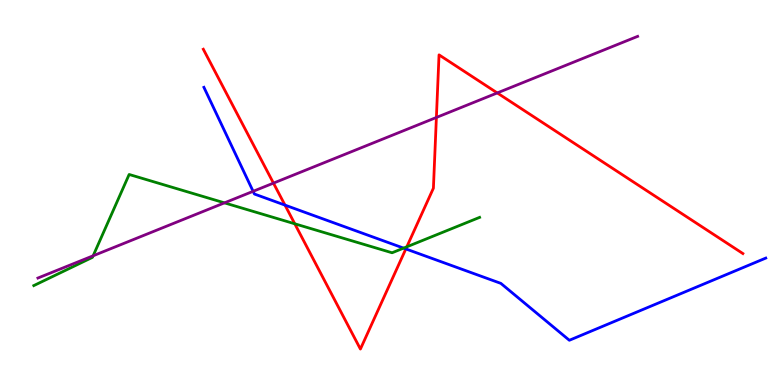[{'lines': ['blue', 'red'], 'intersections': [{'x': 3.68, 'y': 4.67}, {'x': 5.24, 'y': 3.53}]}, {'lines': ['green', 'red'], 'intersections': [{'x': 3.8, 'y': 4.19}, {'x': 5.25, 'y': 3.59}]}, {'lines': ['purple', 'red'], 'intersections': [{'x': 3.53, 'y': 5.24}, {'x': 5.63, 'y': 6.95}, {'x': 6.42, 'y': 7.59}]}, {'lines': ['blue', 'green'], 'intersections': [{'x': 5.21, 'y': 3.56}]}, {'lines': ['blue', 'purple'], 'intersections': [{'x': 3.27, 'y': 5.03}]}, {'lines': ['green', 'purple'], 'intersections': [{'x': 1.2, 'y': 3.36}, {'x': 2.9, 'y': 4.73}]}]